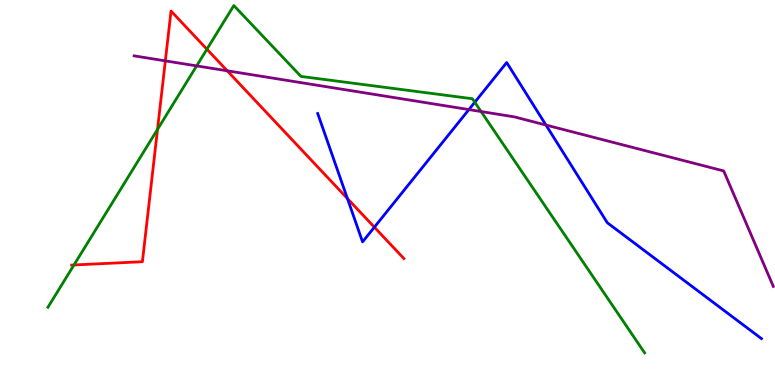[{'lines': ['blue', 'red'], 'intersections': [{'x': 4.48, 'y': 4.84}, {'x': 4.83, 'y': 4.1}]}, {'lines': ['green', 'red'], 'intersections': [{'x': 0.955, 'y': 3.12}, {'x': 2.03, 'y': 6.64}, {'x': 2.67, 'y': 8.72}]}, {'lines': ['purple', 'red'], 'intersections': [{'x': 2.13, 'y': 8.42}, {'x': 2.93, 'y': 8.16}]}, {'lines': ['blue', 'green'], 'intersections': [{'x': 6.13, 'y': 7.34}]}, {'lines': ['blue', 'purple'], 'intersections': [{'x': 6.05, 'y': 7.15}, {'x': 7.04, 'y': 6.75}]}, {'lines': ['green', 'purple'], 'intersections': [{'x': 2.54, 'y': 8.29}, {'x': 6.21, 'y': 7.1}]}]